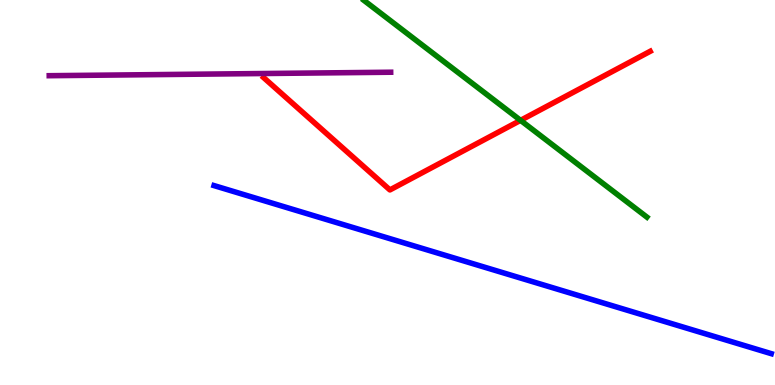[{'lines': ['blue', 'red'], 'intersections': []}, {'lines': ['green', 'red'], 'intersections': [{'x': 6.72, 'y': 6.87}]}, {'lines': ['purple', 'red'], 'intersections': []}, {'lines': ['blue', 'green'], 'intersections': []}, {'lines': ['blue', 'purple'], 'intersections': []}, {'lines': ['green', 'purple'], 'intersections': []}]